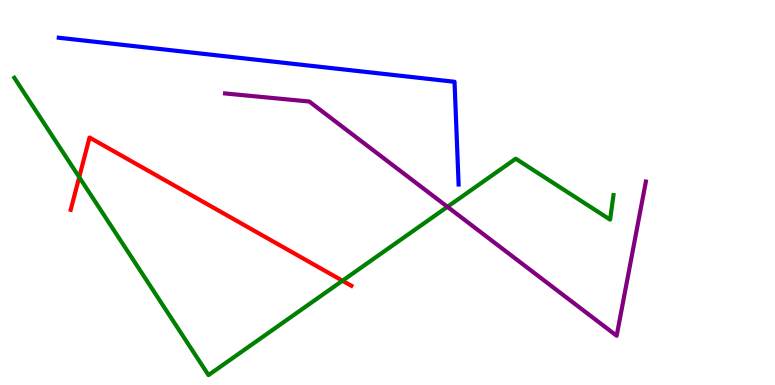[{'lines': ['blue', 'red'], 'intersections': []}, {'lines': ['green', 'red'], 'intersections': [{'x': 1.02, 'y': 5.4}, {'x': 4.42, 'y': 2.71}]}, {'lines': ['purple', 'red'], 'intersections': []}, {'lines': ['blue', 'green'], 'intersections': []}, {'lines': ['blue', 'purple'], 'intersections': []}, {'lines': ['green', 'purple'], 'intersections': [{'x': 5.77, 'y': 4.63}]}]